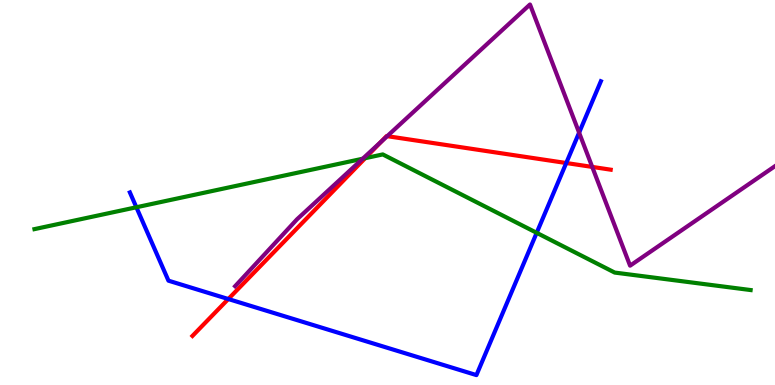[{'lines': ['blue', 'red'], 'intersections': [{'x': 2.95, 'y': 2.23}, {'x': 7.31, 'y': 5.77}]}, {'lines': ['green', 'red'], 'intersections': [{'x': 4.71, 'y': 5.89}]}, {'lines': ['purple', 'red'], 'intersections': [{'x': 4.92, 'y': 6.32}, {'x': 5.0, 'y': 6.46}, {'x': 7.64, 'y': 5.66}]}, {'lines': ['blue', 'green'], 'intersections': [{'x': 1.76, 'y': 4.62}, {'x': 6.92, 'y': 3.95}]}, {'lines': ['blue', 'purple'], 'intersections': [{'x': 7.47, 'y': 6.55}]}, {'lines': ['green', 'purple'], 'intersections': [{'x': 4.68, 'y': 5.88}]}]